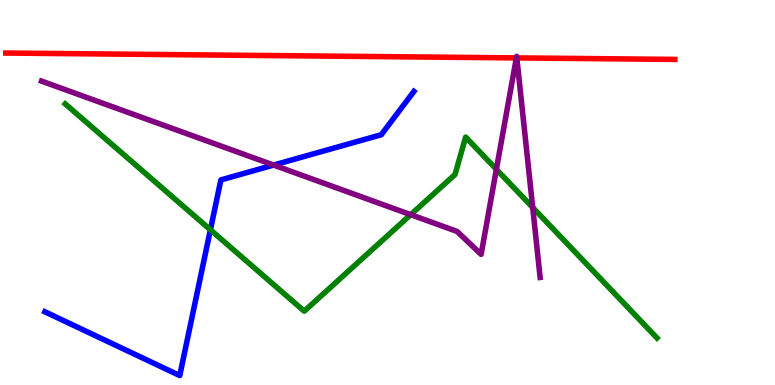[{'lines': ['blue', 'red'], 'intersections': []}, {'lines': ['green', 'red'], 'intersections': []}, {'lines': ['purple', 'red'], 'intersections': [{'x': 6.66, 'y': 8.5}, {'x': 6.67, 'y': 8.5}]}, {'lines': ['blue', 'green'], 'intersections': [{'x': 2.71, 'y': 4.03}]}, {'lines': ['blue', 'purple'], 'intersections': [{'x': 3.53, 'y': 5.71}]}, {'lines': ['green', 'purple'], 'intersections': [{'x': 5.3, 'y': 4.42}, {'x': 6.4, 'y': 5.6}, {'x': 6.87, 'y': 4.61}]}]